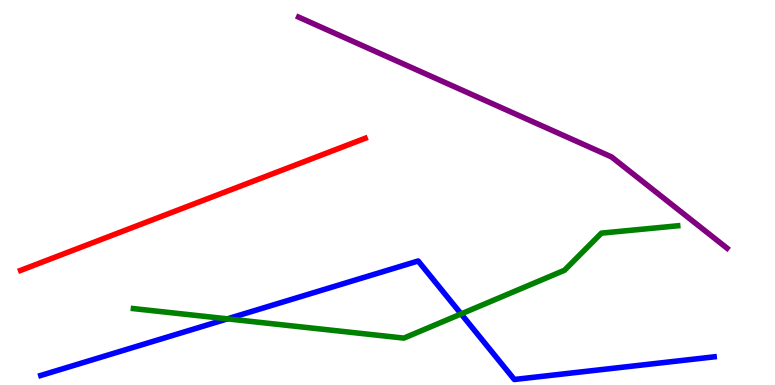[{'lines': ['blue', 'red'], 'intersections': []}, {'lines': ['green', 'red'], 'intersections': []}, {'lines': ['purple', 'red'], 'intersections': []}, {'lines': ['blue', 'green'], 'intersections': [{'x': 2.93, 'y': 1.72}, {'x': 5.95, 'y': 1.85}]}, {'lines': ['blue', 'purple'], 'intersections': []}, {'lines': ['green', 'purple'], 'intersections': []}]